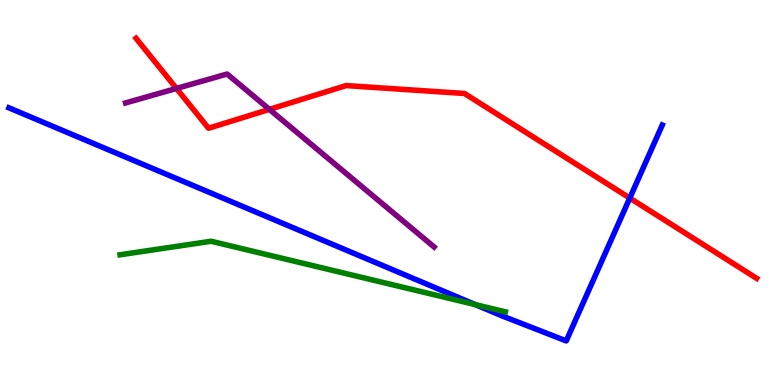[{'lines': ['blue', 'red'], 'intersections': [{'x': 8.13, 'y': 4.86}]}, {'lines': ['green', 'red'], 'intersections': []}, {'lines': ['purple', 'red'], 'intersections': [{'x': 2.28, 'y': 7.7}, {'x': 3.48, 'y': 7.16}]}, {'lines': ['blue', 'green'], 'intersections': [{'x': 6.13, 'y': 2.09}]}, {'lines': ['blue', 'purple'], 'intersections': []}, {'lines': ['green', 'purple'], 'intersections': []}]